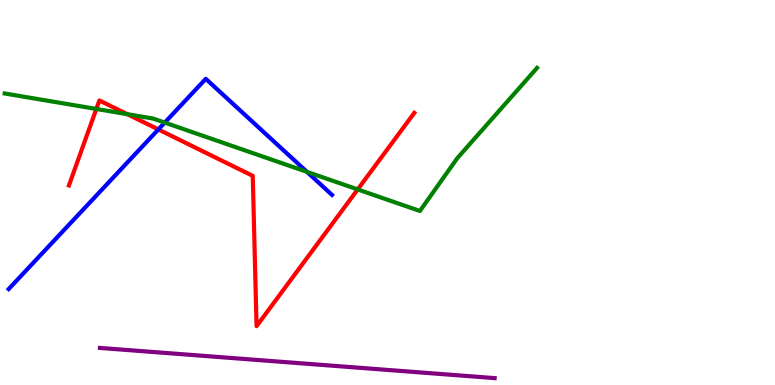[{'lines': ['blue', 'red'], 'intersections': [{'x': 2.04, 'y': 6.64}]}, {'lines': ['green', 'red'], 'intersections': [{'x': 1.24, 'y': 7.17}, {'x': 1.64, 'y': 7.03}, {'x': 4.62, 'y': 5.08}]}, {'lines': ['purple', 'red'], 'intersections': []}, {'lines': ['blue', 'green'], 'intersections': [{'x': 2.13, 'y': 6.82}, {'x': 3.96, 'y': 5.54}]}, {'lines': ['blue', 'purple'], 'intersections': []}, {'lines': ['green', 'purple'], 'intersections': []}]